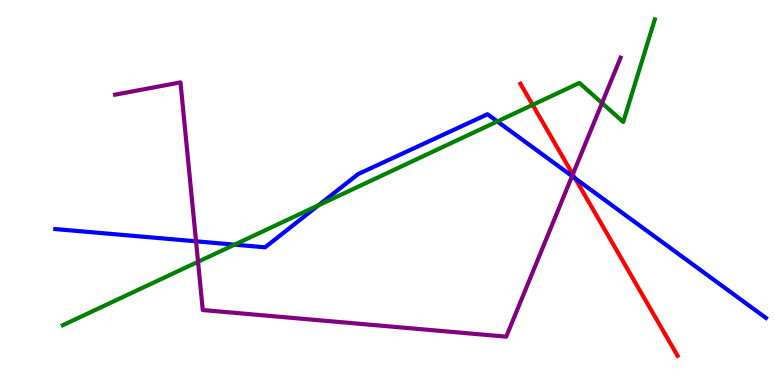[{'lines': ['blue', 'red'], 'intersections': [{'x': 7.42, 'y': 5.37}]}, {'lines': ['green', 'red'], 'intersections': [{'x': 6.87, 'y': 7.28}]}, {'lines': ['purple', 'red'], 'intersections': [{'x': 7.39, 'y': 5.47}]}, {'lines': ['blue', 'green'], 'intersections': [{'x': 3.03, 'y': 3.65}, {'x': 4.11, 'y': 4.67}, {'x': 6.42, 'y': 6.85}]}, {'lines': ['blue', 'purple'], 'intersections': [{'x': 2.53, 'y': 3.73}, {'x': 7.38, 'y': 5.43}]}, {'lines': ['green', 'purple'], 'intersections': [{'x': 2.56, 'y': 3.2}, {'x': 7.77, 'y': 7.32}]}]